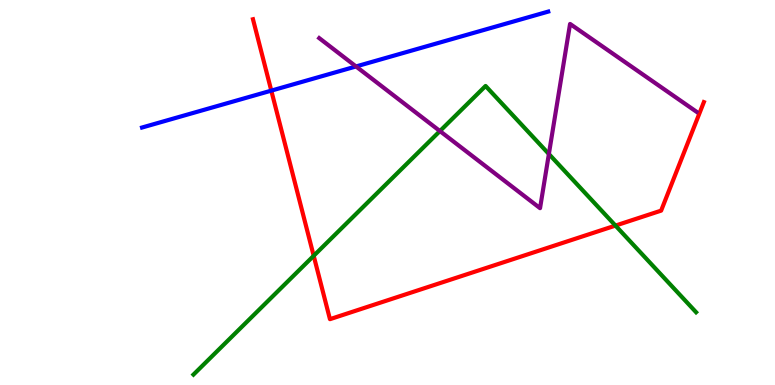[{'lines': ['blue', 'red'], 'intersections': [{'x': 3.5, 'y': 7.65}]}, {'lines': ['green', 'red'], 'intersections': [{'x': 4.05, 'y': 3.36}, {'x': 7.94, 'y': 4.14}]}, {'lines': ['purple', 'red'], 'intersections': []}, {'lines': ['blue', 'green'], 'intersections': []}, {'lines': ['blue', 'purple'], 'intersections': [{'x': 4.59, 'y': 8.27}]}, {'lines': ['green', 'purple'], 'intersections': [{'x': 5.68, 'y': 6.6}, {'x': 7.08, 'y': 6.0}]}]